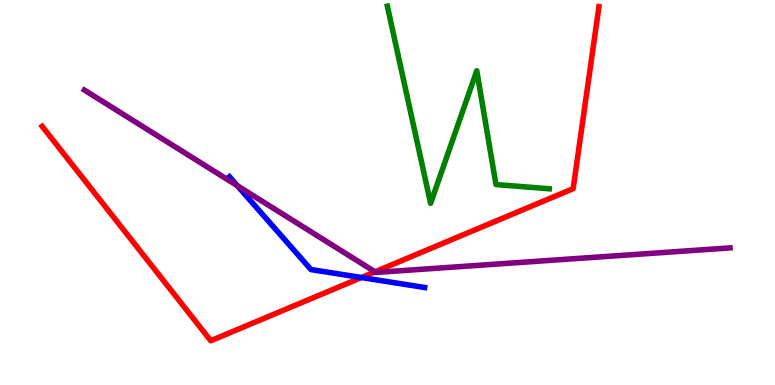[{'lines': ['blue', 'red'], 'intersections': [{'x': 4.66, 'y': 2.79}]}, {'lines': ['green', 'red'], 'intersections': []}, {'lines': ['purple', 'red'], 'intersections': [{'x': 4.84, 'y': 2.94}]}, {'lines': ['blue', 'green'], 'intersections': []}, {'lines': ['blue', 'purple'], 'intersections': [{'x': 3.06, 'y': 5.18}]}, {'lines': ['green', 'purple'], 'intersections': []}]